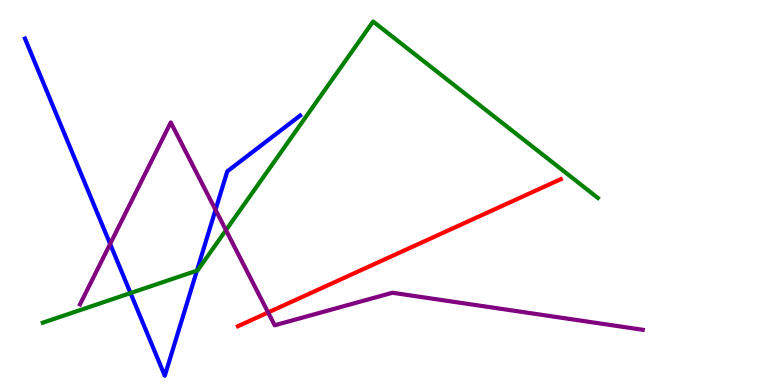[{'lines': ['blue', 'red'], 'intersections': []}, {'lines': ['green', 'red'], 'intersections': []}, {'lines': ['purple', 'red'], 'intersections': [{'x': 3.46, 'y': 1.88}]}, {'lines': ['blue', 'green'], 'intersections': [{'x': 1.68, 'y': 2.39}, {'x': 2.54, 'y': 2.97}]}, {'lines': ['blue', 'purple'], 'intersections': [{'x': 1.42, 'y': 3.66}, {'x': 2.78, 'y': 4.55}]}, {'lines': ['green', 'purple'], 'intersections': [{'x': 2.92, 'y': 4.02}]}]